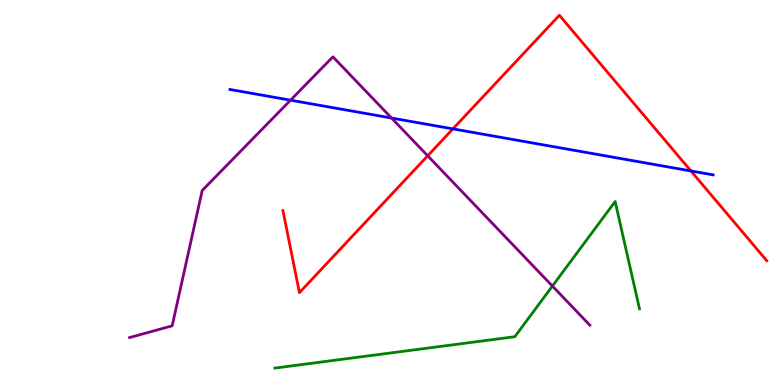[{'lines': ['blue', 'red'], 'intersections': [{'x': 5.84, 'y': 6.65}, {'x': 8.92, 'y': 5.56}]}, {'lines': ['green', 'red'], 'intersections': []}, {'lines': ['purple', 'red'], 'intersections': [{'x': 5.52, 'y': 5.95}]}, {'lines': ['blue', 'green'], 'intersections': []}, {'lines': ['blue', 'purple'], 'intersections': [{'x': 3.75, 'y': 7.4}, {'x': 5.05, 'y': 6.93}]}, {'lines': ['green', 'purple'], 'intersections': [{'x': 7.13, 'y': 2.57}]}]